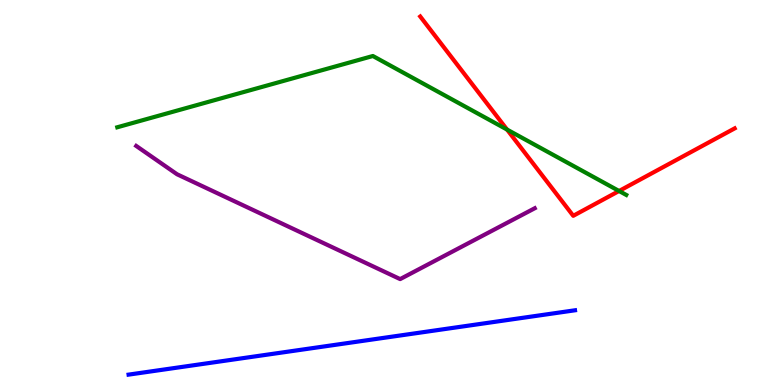[{'lines': ['blue', 'red'], 'intersections': []}, {'lines': ['green', 'red'], 'intersections': [{'x': 6.54, 'y': 6.63}, {'x': 7.99, 'y': 5.04}]}, {'lines': ['purple', 'red'], 'intersections': []}, {'lines': ['blue', 'green'], 'intersections': []}, {'lines': ['blue', 'purple'], 'intersections': []}, {'lines': ['green', 'purple'], 'intersections': []}]